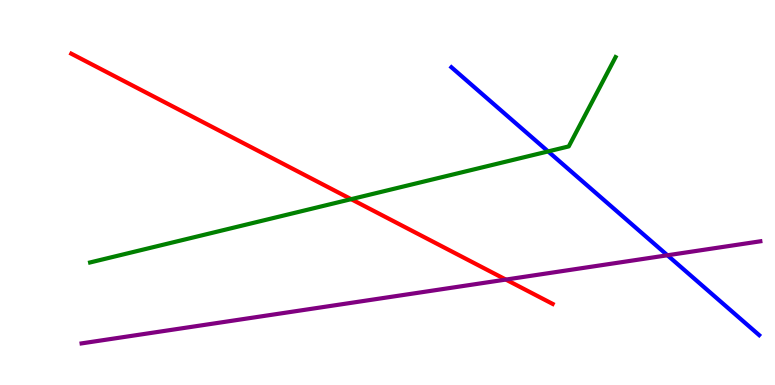[{'lines': ['blue', 'red'], 'intersections': []}, {'lines': ['green', 'red'], 'intersections': [{'x': 4.53, 'y': 4.83}]}, {'lines': ['purple', 'red'], 'intersections': [{'x': 6.53, 'y': 2.74}]}, {'lines': ['blue', 'green'], 'intersections': [{'x': 7.07, 'y': 6.07}]}, {'lines': ['blue', 'purple'], 'intersections': [{'x': 8.61, 'y': 3.37}]}, {'lines': ['green', 'purple'], 'intersections': []}]